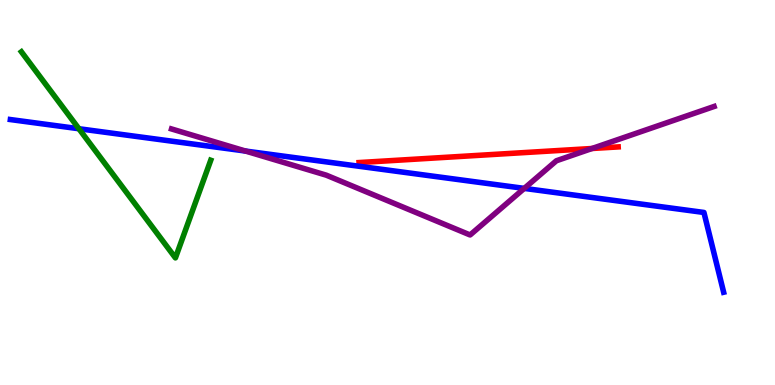[{'lines': ['blue', 'red'], 'intersections': []}, {'lines': ['green', 'red'], 'intersections': []}, {'lines': ['purple', 'red'], 'intersections': [{'x': 7.64, 'y': 6.14}]}, {'lines': ['blue', 'green'], 'intersections': [{'x': 1.02, 'y': 6.66}]}, {'lines': ['blue', 'purple'], 'intersections': [{'x': 3.17, 'y': 6.08}, {'x': 6.76, 'y': 5.11}]}, {'lines': ['green', 'purple'], 'intersections': []}]